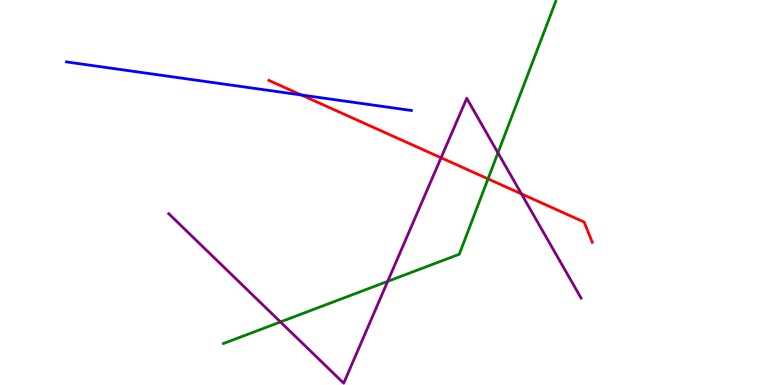[{'lines': ['blue', 'red'], 'intersections': [{'x': 3.89, 'y': 7.53}]}, {'lines': ['green', 'red'], 'intersections': [{'x': 6.3, 'y': 5.35}]}, {'lines': ['purple', 'red'], 'intersections': [{'x': 5.69, 'y': 5.9}, {'x': 6.73, 'y': 4.96}]}, {'lines': ['blue', 'green'], 'intersections': []}, {'lines': ['blue', 'purple'], 'intersections': []}, {'lines': ['green', 'purple'], 'intersections': [{'x': 3.62, 'y': 1.64}, {'x': 5.0, 'y': 2.69}, {'x': 6.43, 'y': 6.03}]}]